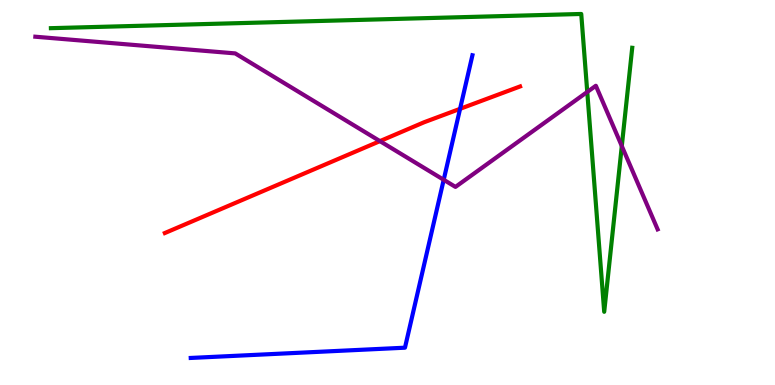[{'lines': ['blue', 'red'], 'intersections': [{'x': 5.94, 'y': 7.17}]}, {'lines': ['green', 'red'], 'intersections': []}, {'lines': ['purple', 'red'], 'intersections': [{'x': 4.9, 'y': 6.33}]}, {'lines': ['blue', 'green'], 'intersections': []}, {'lines': ['blue', 'purple'], 'intersections': [{'x': 5.73, 'y': 5.33}]}, {'lines': ['green', 'purple'], 'intersections': [{'x': 7.58, 'y': 7.61}, {'x': 8.02, 'y': 6.21}]}]